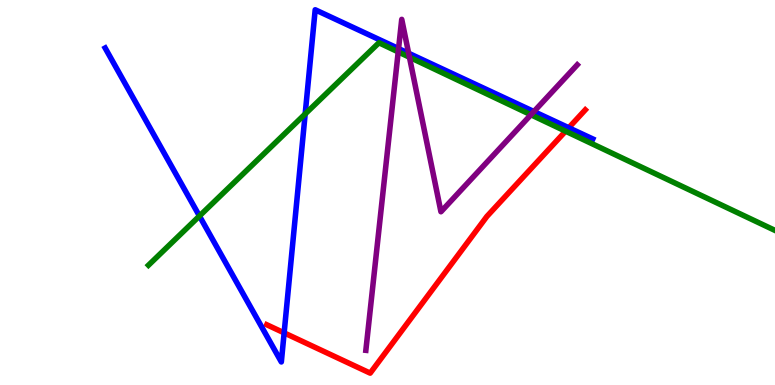[{'lines': ['blue', 'red'], 'intersections': [{'x': 3.67, 'y': 1.35}, {'x': 7.34, 'y': 6.68}]}, {'lines': ['green', 'red'], 'intersections': [{'x': 7.3, 'y': 6.59}]}, {'lines': ['purple', 'red'], 'intersections': []}, {'lines': ['blue', 'green'], 'intersections': [{'x': 2.57, 'y': 4.39}, {'x': 3.94, 'y': 7.04}]}, {'lines': ['blue', 'purple'], 'intersections': [{'x': 5.14, 'y': 8.74}, {'x': 5.27, 'y': 8.62}, {'x': 6.89, 'y': 7.1}]}, {'lines': ['green', 'purple'], 'intersections': [{'x': 5.14, 'y': 8.65}, {'x': 5.28, 'y': 8.51}, {'x': 6.85, 'y': 7.02}]}]